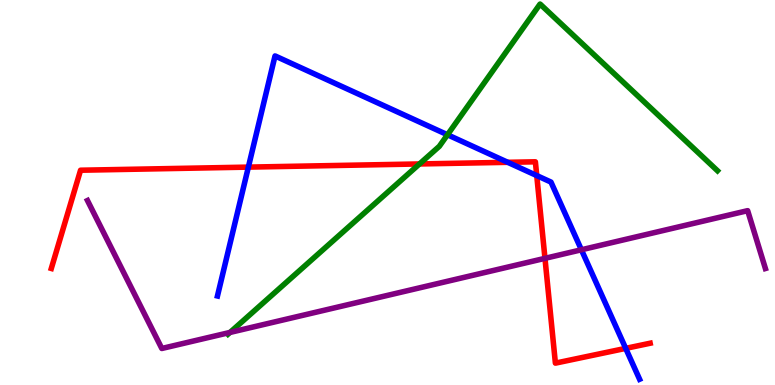[{'lines': ['blue', 'red'], 'intersections': [{'x': 3.2, 'y': 5.66}, {'x': 6.55, 'y': 5.78}, {'x': 6.93, 'y': 5.44}, {'x': 8.07, 'y': 0.952}]}, {'lines': ['green', 'red'], 'intersections': [{'x': 5.41, 'y': 5.74}]}, {'lines': ['purple', 'red'], 'intersections': [{'x': 7.03, 'y': 3.29}]}, {'lines': ['blue', 'green'], 'intersections': [{'x': 5.77, 'y': 6.5}]}, {'lines': ['blue', 'purple'], 'intersections': [{'x': 7.5, 'y': 3.51}]}, {'lines': ['green', 'purple'], 'intersections': [{'x': 2.97, 'y': 1.37}]}]